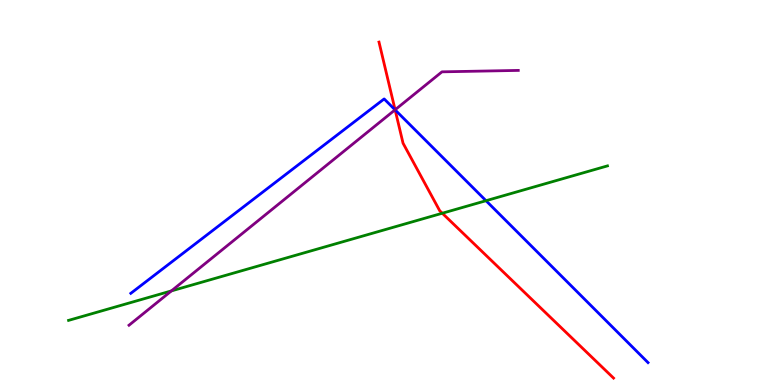[{'lines': ['blue', 'red'], 'intersections': [{'x': 5.1, 'y': 7.15}]}, {'lines': ['green', 'red'], 'intersections': [{'x': 5.71, 'y': 4.46}]}, {'lines': ['purple', 'red'], 'intersections': [{'x': 5.1, 'y': 7.15}]}, {'lines': ['blue', 'green'], 'intersections': [{'x': 6.27, 'y': 4.79}]}, {'lines': ['blue', 'purple'], 'intersections': [{'x': 5.1, 'y': 7.15}]}, {'lines': ['green', 'purple'], 'intersections': [{'x': 2.21, 'y': 2.44}]}]